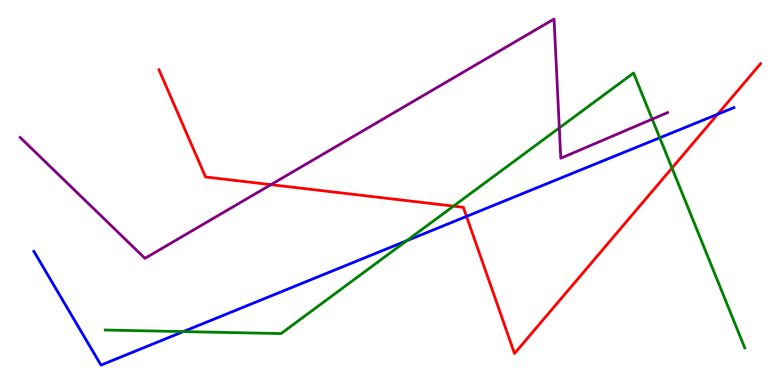[{'lines': ['blue', 'red'], 'intersections': [{'x': 6.02, 'y': 4.38}, {'x': 9.26, 'y': 7.03}]}, {'lines': ['green', 'red'], 'intersections': [{'x': 5.85, 'y': 4.65}, {'x': 8.67, 'y': 5.64}]}, {'lines': ['purple', 'red'], 'intersections': [{'x': 3.5, 'y': 5.2}]}, {'lines': ['blue', 'green'], 'intersections': [{'x': 2.37, 'y': 1.39}, {'x': 5.25, 'y': 3.75}, {'x': 8.51, 'y': 6.42}]}, {'lines': ['blue', 'purple'], 'intersections': []}, {'lines': ['green', 'purple'], 'intersections': [{'x': 7.22, 'y': 6.68}, {'x': 8.42, 'y': 6.91}]}]